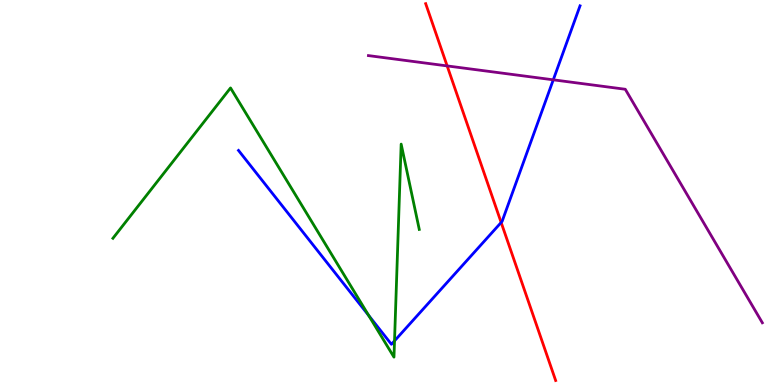[{'lines': ['blue', 'red'], 'intersections': [{'x': 6.47, 'y': 4.22}]}, {'lines': ['green', 'red'], 'intersections': []}, {'lines': ['purple', 'red'], 'intersections': [{'x': 5.77, 'y': 8.29}]}, {'lines': ['blue', 'green'], 'intersections': [{'x': 4.76, 'y': 1.81}, {'x': 5.09, 'y': 1.15}]}, {'lines': ['blue', 'purple'], 'intersections': [{'x': 7.14, 'y': 7.93}]}, {'lines': ['green', 'purple'], 'intersections': []}]